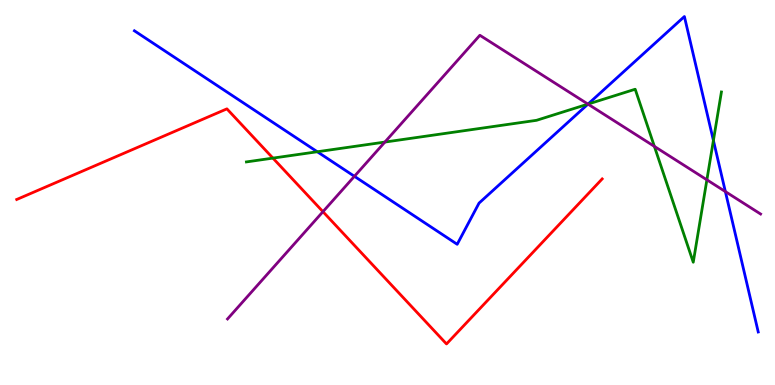[{'lines': ['blue', 'red'], 'intersections': []}, {'lines': ['green', 'red'], 'intersections': [{'x': 3.52, 'y': 5.89}]}, {'lines': ['purple', 'red'], 'intersections': [{'x': 4.17, 'y': 4.5}]}, {'lines': ['blue', 'green'], 'intersections': [{'x': 4.09, 'y': 6.06}, {'x': 7.59, 'y': 7.3}, {'x': 9.21, 'y': 6.35}]}, {'lines': ['blue', 'purple'], 'intersections': [{'x': 4.57, 'y': 5.42}, {'x': 7.59, 'y': 7.3}, {'x': 9.36, 'y': 5.02}]}, {'lines': ['green', 'purple'], 'intersections': [{'x': 4.97, 'y': 6.31}, {'x': 7.59, 'y': 7.3}, {'x': 8.44, 'y': 6.2}, {'x': 9.12, 'y': 5.33}]}]